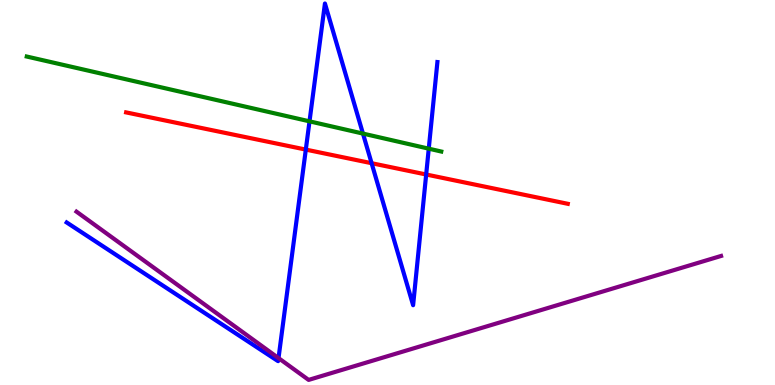[{'lines': ['blue', 'red'], 'intersections': [{'x': 3.95, 'y': 6.11}, {'x': 4.8, 'y': 5.76}, {'x': 5.5, 'y': 5.47}]}, {'lines': ['green', 'red'], 'intersections': []}, {'lines': ['purple', 'red'], 'intersections': []}, {'lines': ['blue', 'green'], 'intersections': [{'x': 3.99, 'y': 6.85}, {'x': 4.68, 'y': 6.53}, {'x': 5.53, 'y': 6.14}]}, {'lines': ['blue', 'purple'], 'intersections': [{'x': 3.59, 'y': 0.699}]}, {'lines': ['green', 'purple'], 'intersections': []}]